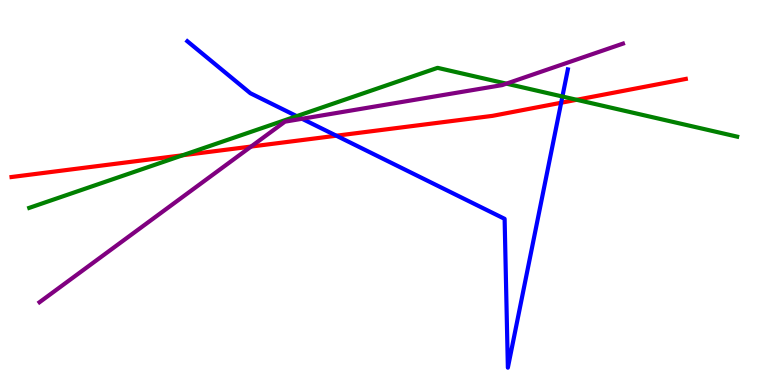[{'lines': ['blue', 'red'], 'intersections': [{'x': 4.34, 'y': 6.47}, {'x': 7.24, 'y': 7.33}]}, {'lines': ['green', 'red'], 'intersections': [{'x': 2.36, 'y': 5.97}, {'x': 7.44, 'y': 7.41}]}, {'lines': ['purple', 'red'], 'intersections': [{'x': 3.24, 'y': 6.19}]}, {'lines': ['blue', 'green'], 'intersections': [{'x': 3.83, 'y': 6.98}, {'x': 7.26, 'y': 7.49}]}, {'lines': ['blue', 'purple'], 'intersections': [{'x': 3.9, 'y': 6.91}]}, {'lines': ['green', 'purple'], 'intersections': [{'x': 6.53, 'y': 7.83}]}]